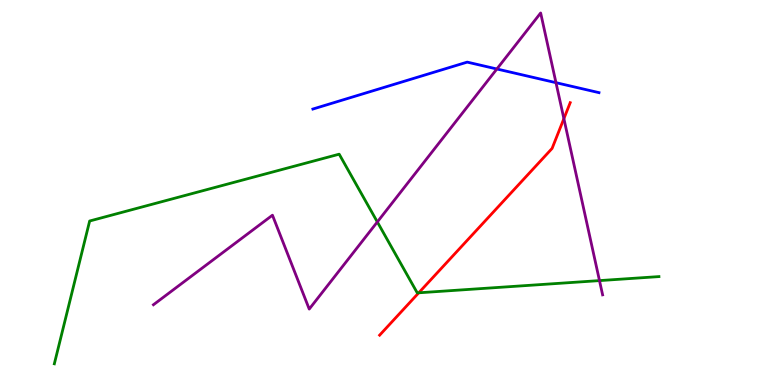[{'lines': ['blue', 'red'], 'intersections': []}, {'lines': ['green', 'red'], 'intersections': [{'x': 5.4, 'y': 2.39}]}, {'lines': ['purple', 'red'], 'intersections': [{'x': 7.28, 'y': 6.92}]}, {'lines': ['blue', 'green'], 'intersections': []}, {'lines': ['blue', 'purple'], 'intersections': [{'x': 6.41, 'y': 8.21}, {'x': 7.17, 'y': 7.85}]}, {'lines': ['green', 'purple'], 'intersections': [{'x': 4.87, 'y': 4.24}, {'x': 7.74, 'y': 2.71}]}]